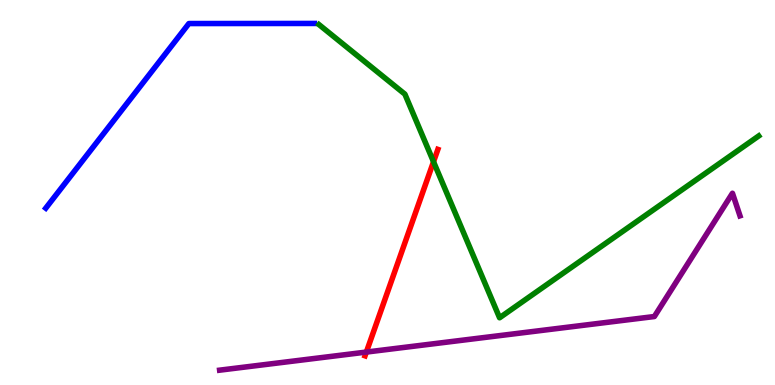[{'lines': ['blue', 'red'], 'intersections': []}, {'lines': ['green', 'red'], 'intersections': [{'x': 5.59, 'y': 5.8}]}, {'lines': ['purple', 'red'], 'intersections': [{'x': 4.73, 'y': 0.855}]}, {'lines': ['blue', 'green'], 'intersections': []}, {'lines': ['blue', 'purple'], 'intersections': []}, {'lines': ['green', 'purple'], 'intersections': []}]